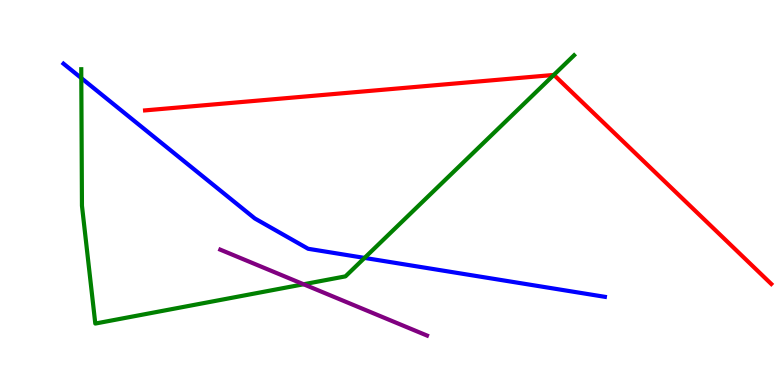[{'lines': ['blue', 'red'], 'intersections': []}, {'lines': ['green', 'red'], 'intersections': [{'x': 7.15, 'y': 8.05}]}, {'lines': ['purple', 'red'], 'intersections': []}, {'lines': ['blue', 'green'], 'intersections': [{'x': 1.05, 'y': 7.97}, {'x': 4.7, 'y': 3.3}]}, {'lines': ['blue', 'purple'], 'intersections': []}, {'lines': ['green', 'purple'], 'intersections': [{'x': 3.92, 'y': 2.62}]}]